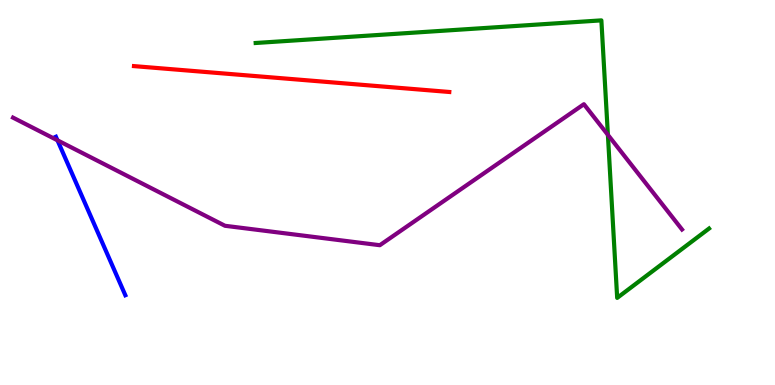[{'lines': ['blue', 'red'], 'intersections': []}, {'lines': ['green', 'red'], 'intersections': []}, {'lines': ['purple', 'red'], 'intersections': []}, {'lines': ['blue', 'green'], 'intersections': []}, {'lines': ['blue', 'purple'], 'intersections': [{'x': 0.742, 'y': 6.36}]}, {'lines': ['green', 'purple'], 'intersections': [{'x': 7.84, 'y': 6.5}]}]